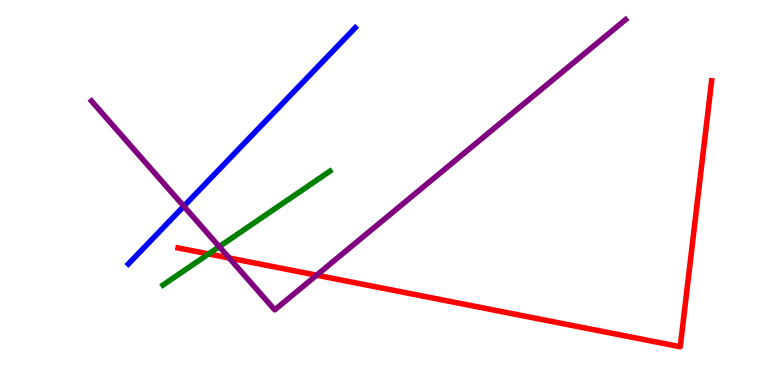[{'lines': ['blue', 'red'], 'intersections': []}, {'lines': ['green', 'red'], 'intersections': [{'x': 2.69, 'y': 3.4}]}, {'lines': ['purple', 'red'], 'intersections': [{'x': 2.96, 'y': 3.3}, {'x': 4.09, 'y': 2.85}]}, {'lines': ['blue', 'green'], 'intersections': []}, {'lines': ['blue', 'purple'], 'intersections': [{'x': 2.37, 'y': 4.64}]}, {'lines': ['green', 'purple'], 'intersections': [{'x': 2.83, 'y': 3.59}]}]